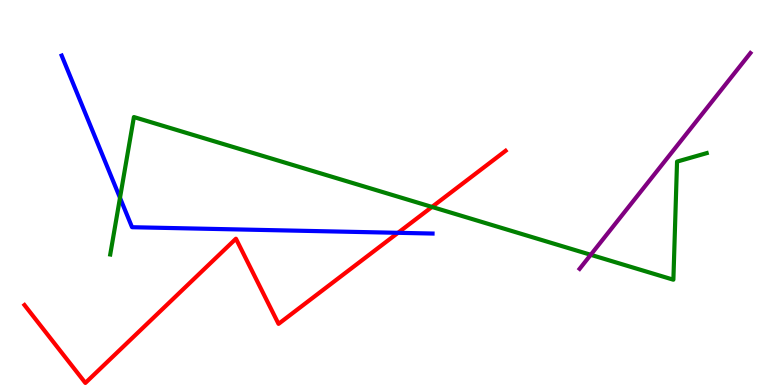[{'lines': ['blue', 'red'], 'intersections': [{'x': 5.14, 'y': 3.95}]}, {'lines': ['green', 'red'], 'intersections': [{'x': 5.57, 'y': 4.63}]}, {'lines': ['purple', 'red'], 'intersections': []}, {'lines': ['blue', 'green'], 'intersections': [{'x': 1.55, 'y': 4.86}]}, {'lines': ['blue', 'purple'], 'intersections': []}, {'lines': ['green', 'purple'], 'intersections': [{'x': 7.62, 'y': 3.38}]}]